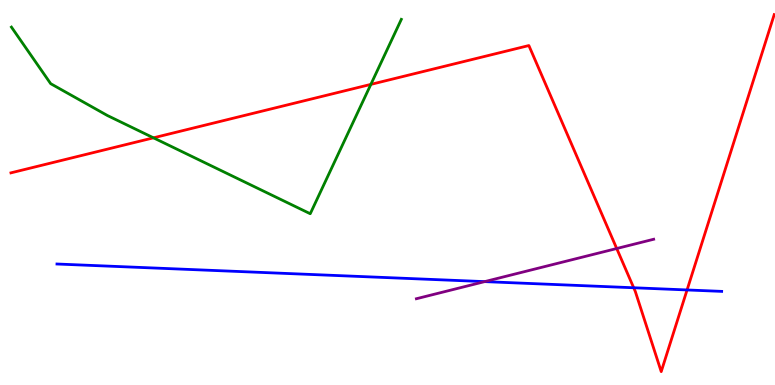[{'lines': ['blue', 'red'], 'intersections': [{'x': 8.18, 'y': 2.53}, {'x': 8.87, 'y': 2.47}]}, {'lines': ['green', 'red'], 'intersections': [{'x': 1.98, 'y': 6.42}, {'x': 4.79, 'y': 7.81}]}, {'lines': ['purple', 'red'], 'intersections': [{'x': 7.96, 'y': 3.54}]}, {'lines': ['blue', 'green'], 'intersections': []}, {'lines': ['blue', 'purple'], 'intersections': [{'x': 6.25, 'y': 2.69}]}, {'lines': ['green', 'purple'], 'intersections': []}]